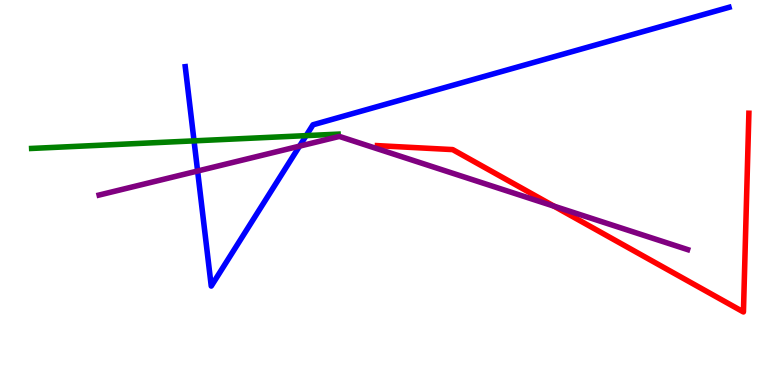[{'lines': ['blue', 'red'], 'intersections': []}, {'lines': ['green', 'red'], 'intersections': []}, {'lines': ['purple', 'red'], 'intersections': [{'x': 7.15, 'y': 4.65}]}, {'lines': ['blue', 'green'], 'intersections': [{'x': 2.5, 'y': 6.34}, {'x': 3.95, 'y': 6.48}]}, {'lines': ['blue', 'purple'], 'intersections': [{'x': 2.55, 'y': 5.56}, {'x': 3.86, 'y': 6.2}]}, {'lines': ['green', 'purple'], 'intersections': []}]